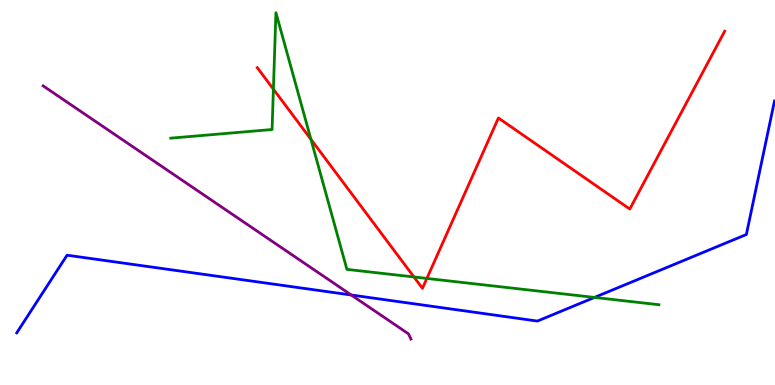[{'lines': ['blue', 'red'], 'intersections': []}, {'lines': ['green', 'red'], 'intersections': [{'x': 3.53, 'y': 7.68}, {'x': 4.01, 'y': 6.38}, {'x': 5.34, 'y': 2.81}, {'x': 5.51, 'y': 2.77}]}, {'lines': ['purple', 'red'], 'intersections': []}, {'lines': ['blue', 'green'], 'intersections': [{'x': 7.67, 'y': 2.27}]}, {'lines': ['blue', 'purple'], 'intersections': [{'x': 4.53, 'y': 2.34}]}, {'lines': ['green', 'purple'], 'intersections': []}]